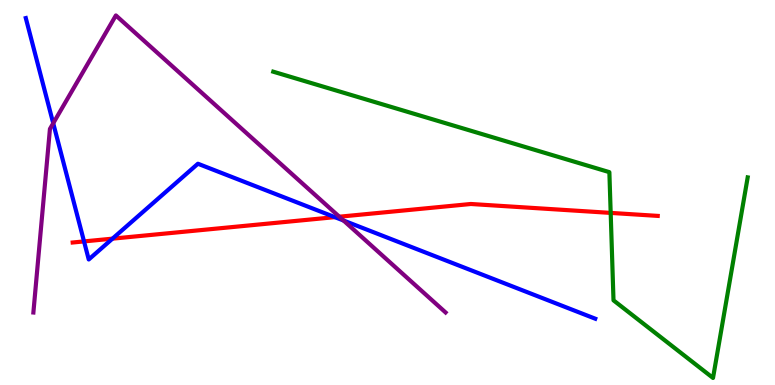[{'lines': ['blue', 'red'], 'intersections': [{'x': 1.08, 'y': 3.73}, {'x': 1.45, 'y': 3.8}, {'x': 4.32, 'y': 4.36}]}, {'lines': ['green', 'red'], 'intersections': [{'x': 7.88, 'y': 4.47}]}, {'lines': ['purple', 'red'], 'intersections': [{'x': 4.38, 'y': 4.37}]}, {'lines': ['blue', 'green'], 'intersections': []}, {'lines': ['blue', 'purple'], 'intersections': [{'x': 0.687, 'y': 6.8}, {'x': 4.43, 'y': 4.27}]}, {'lines': ['green', 'purple'], 'intersections': []}]